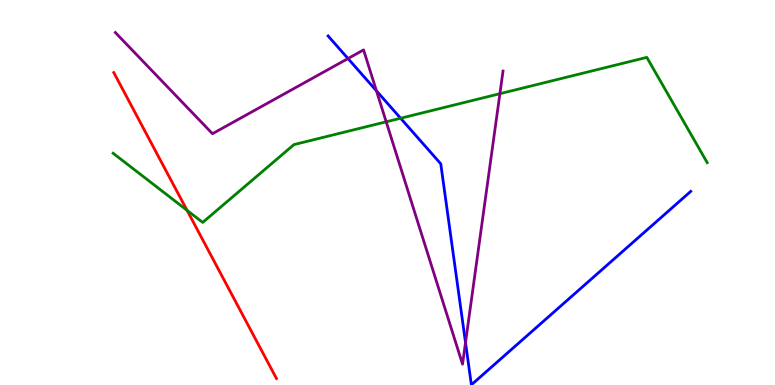[{'lines': ['blue', 'red'], 'intersections': []}, {'lines': ['green', 'red'], 'intersections': [{'x': 2.41, 'y': 4.54}]}, {'lines': ['purple', 'red'], 'intersections': []}, {'lines': ['blue', 'green'], 'intersections': [{'x': 5.17, 'y': 6.93}]}, {'lines': ['blue', 'purple'], 'intersections': [{'x': 4.49, 'y': 8.48}, {'x': 4.86, 'y': 7.64}, {'x': 6.01, 'y': 1.1}]}, {'lines': ['green', 'purple'], 'intersections': [{'x': 4.98, 'y': 6.84}, {'x': 6.45, 'y': 7.57}]}]